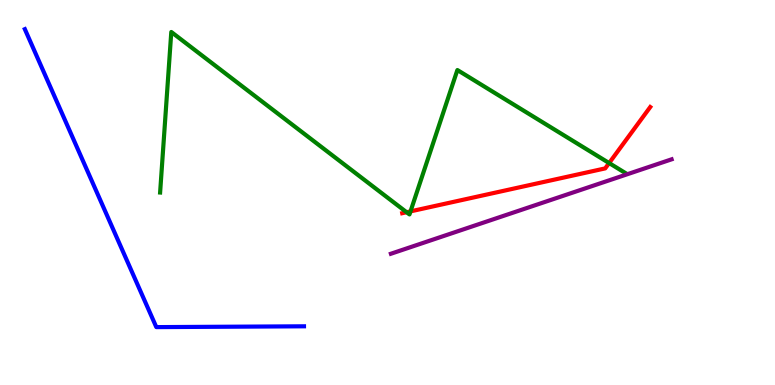[{'lines': ['blue', 'red'], 'intersections': []}, {'lines': ['green', 'red'], 'intersections': [{'x': 5.25, 'y': 4.49}, {'x': 5.3, 'y': 4.51}, {'x': 7.86, 'y': 5.76}]}, {'lines': ['purple', 'red'], 'intersections': []}, {'lines': ['blue', 'green'], 'intersections': []}, {'lines': ['blue', 'purple'], 'intersections': []}, {'lines': ['green', 'purple'], 'intersections': []}]